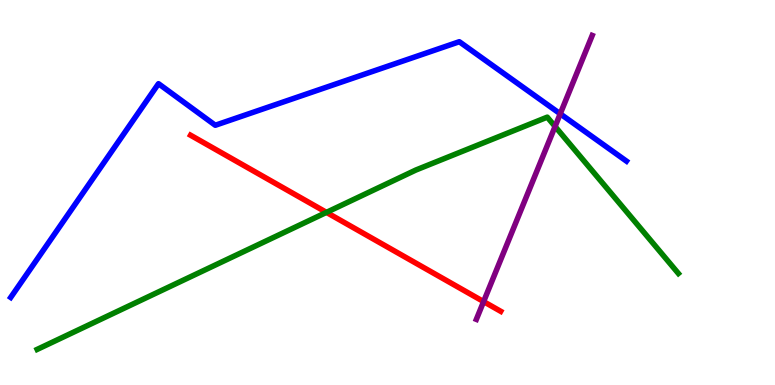[{'lines': ['blue', 'red'], 'intersections': []}, {'lines': ['green', 'red'], 'intersections': [{'x': 4.21, 'y': 4.48}]}, {'lines': ['purple', 'red'], 'intersections': [{'x': 6.24, 'y': 2.17}]}, {'lines': ['blue', 'green'], 'intersections': []}, {'lines': ['blue', 'purple'], 'intersections': [{'x': 7.23, 'y': 7.04}]}, {'lines': ['green', 'purple'], 'intersections': [{'x': 7.16, 'y': 6.72}]}]